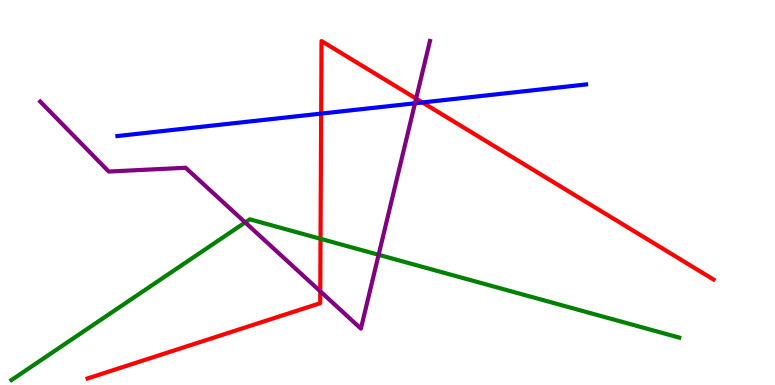[{'lines': ['blue', 'red'], 'intersections': [{'x': 4.14, 'y': 7.05}, {'x': 5.45, 'y': 7.34}]}, {'lines': ['green', 'red'], 'intersections': [{'x': 4.14, 'y': 3.8}]}, {'lines': ['purple', 'red'], 'intersections': [{'x': 4.13, 'y': 2.43}, {'x': 5.37, 'y': 7.44}]}, {'lines': ['blue', 'green'], 'intersections': []}, {'lines': ['blue', 'purple'], 'intersections': [{'x': 5.35, 'y': 7.32}]}, {'lines': ['green', 'purple'], 'intersections': [{'x': 3.16, 'y': 4.22}, {'x': 4.89, 'y': 3.38}]}]